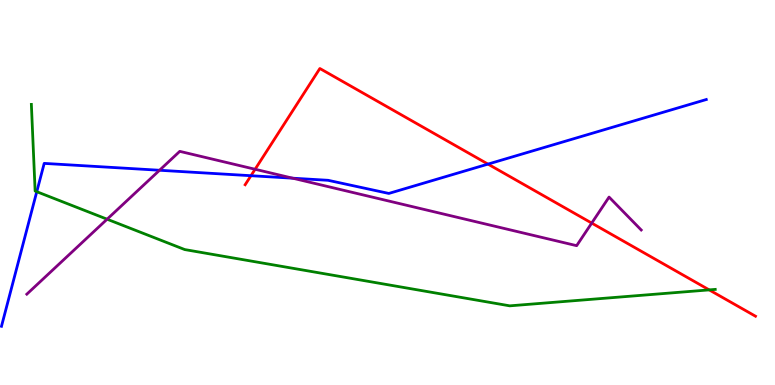[{'lines': ['blue', 'red'], 'intersections': [{'x': 3.24, 'y': 5.44}, {'x': 6.3, 'y': 5.74}]}, {'lines': ['green', 'red'], 'intersections': [{'x': 9.15, 'y': 2.47}]}, {'lines': ['purple', 'red'], 'intersections': [{'x': 3.29, 'y': 5.6}, {'x': 7.64, 'y': 4.21}]}, {'lines': ['blue', 'green'], 'intersections': [{'x': 0.475, 'y': 5.02}]}, {'lines': ['blue', 'purple'], 'intersections': [{'x': 2.06, 'y': 5.58}, {'x': 3.78, 'y': 5.37}]}, {'lines': ['green', 'purple'], 'intersections': [{'x': 1.38, 'y': 4.31}]}]